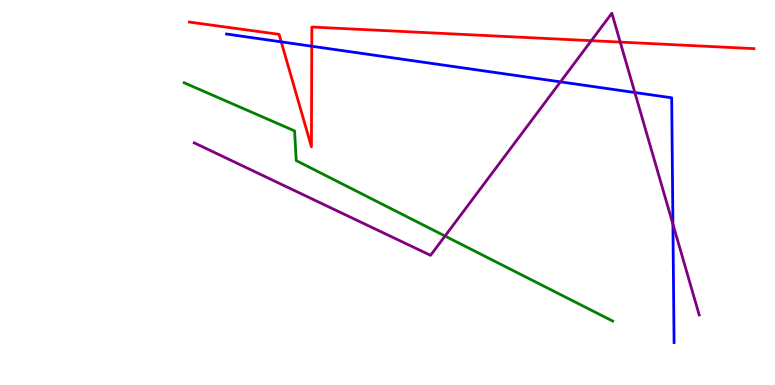[{'lines': ['blue', 'red'], 'intersections': [{'x': 3.63, 'y': 8.91}, {'x': 4.02, 'y': 8.8}]}, {'lines': ['green', 'red'], 'intersections': []}, {'lines': ['purple', 'red'], 'intersections': [{'x': 7.63, 'y': 8.94}, {'x': 8.0, 'y': 8.91}]}, {'lines': ['blue', 'green'], 'intersections': []}, {'lines': ['blue', 'purple'], 'intersections': [{'x': 7.23, 'y': 7.87}, {'x': 8.19, 'y': 7.6}, {'x': 8.68, 'y': 4.18}]}, {'lines': ['green', 'purple'], 'intersections': [{'x': 5.74, 'y': 3.87}]}]